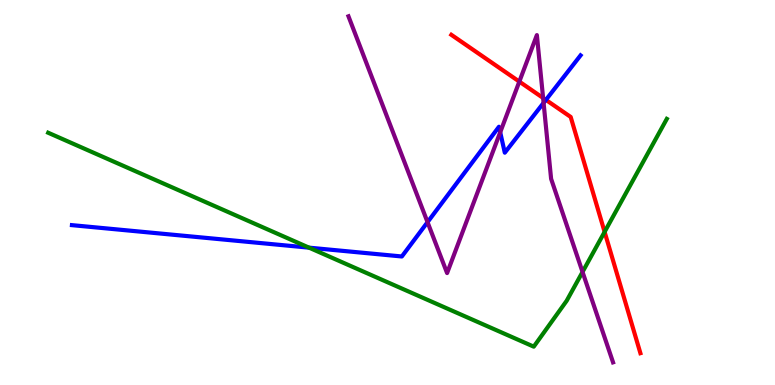[{'lines': ['blue', 'red'], 'intersections': [{'x': 7.04, 'y': 7.41}]}, {'lines': ['green', 'red'], 'intersections': [{'x': 7.8, 'y': 3.98}]}, {'lines': ['purple', 'red'], 'intersections': [{'x': 6.7, 'y': 7.88}, {'x': 7.01, 'y': 7.46}]}, {'lines': ['blue', 'green'], 'intersections': [{'x': 3.99, 'y': 3.57}]}, {'lines': ['blue', 'purple'], 'intersections': [{'x': 5.52, 'y': 4.23}, {'x': 6.45, 'y': 6.56}, {'x': 7.01, 'y': 7.33}]}, {'lines': ['green', 'purple'], 'intersections': [{'x': 7.52, 'y': 2.94}]}]